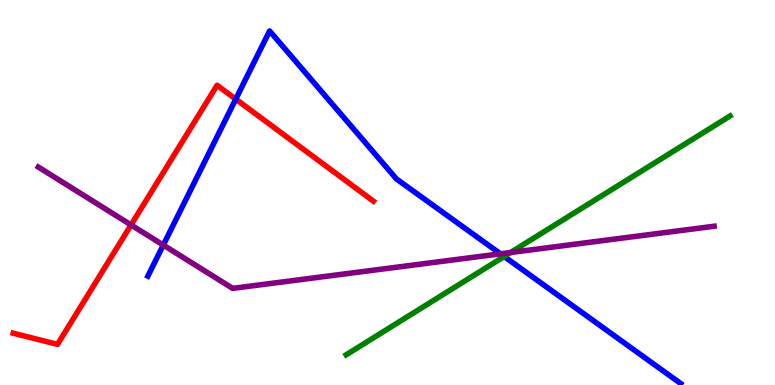[{'lines': ['blue', 'red'], 'intersections': [{'x': 3.04, 'y': 7.43}]}, {'lines': ['green', 'red'], 'intersections': []}, {'lines': ['purple', 'red'], 'intersections': [{'x': 1.69, 'y': 4.16}]}, {'lines': ['blue', 'green'], 'intersections': [{'x': 6.51, 'y': 3.34}]}, {'lines': ['blue', 'purple'], 'intersections': [{'x': 2.11, 'y': 3.63}, {'x': 6.46, 'y': 3.41}]}, {'lines': ['green', 'purple'], 'intersections': [{'x': 6.59, 'y': 3.44}]}]